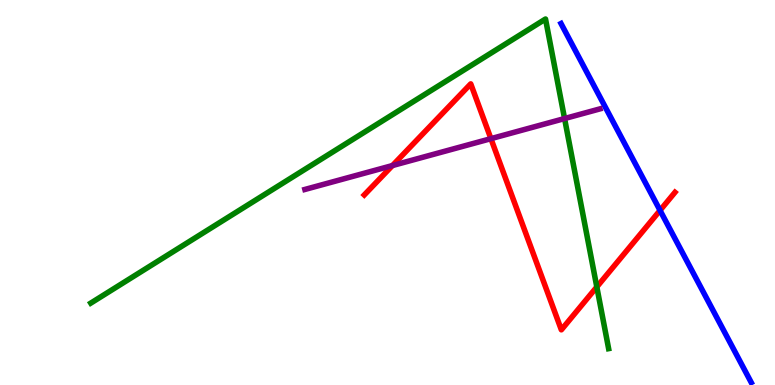[{'lines': ['blue', 'red'], 'intersections': [{'x': 8.52, 'y': 4.54}]}, {'lines': ['green', 'red'], 'intersections': [{'x': 7.7, 'y': 2.55}]}, {'lines': ['purple', 'red'], 'intersections': [{'x': 5.06, 'y': 5.7}, {'x': 6.33, 'y': 6.4}]}, {'lines': ['blue', 'green'], 'intersections': []}, {'lines': ['blue', 'purple'], 'intersections': []}, {'lines': ['green', 'purple'], 'intersections': [{'x': 7.28, 'y': 6.92}]}]